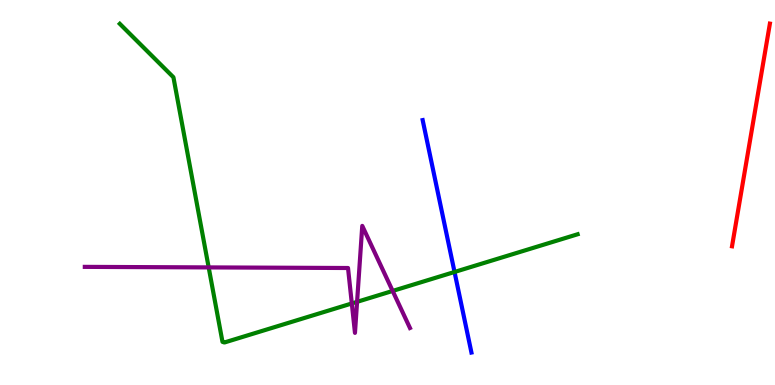[{'lines': ['blue', 'red'], 'intersections': []}, {'lines': ['green', 'red'], 'intersections': []}, {'lines': ['purple', 'red'], 'intersections': []}, {'lines': ['blue', 'green'], 'intersections': [{'x': 5.86, 'y': 2.94}]}, {'lines': ['blue', 'purple'], 'intersections': []}, {'lines': ['green', 'purple'], 'intersections': [{'x': 2.69, 'y': 3.05}, {'x': 4.54, 'y': 2.12}, {'x': 4.61, 'y': 2.16}, {'x': 5.07, 'y': 2.44}]}]